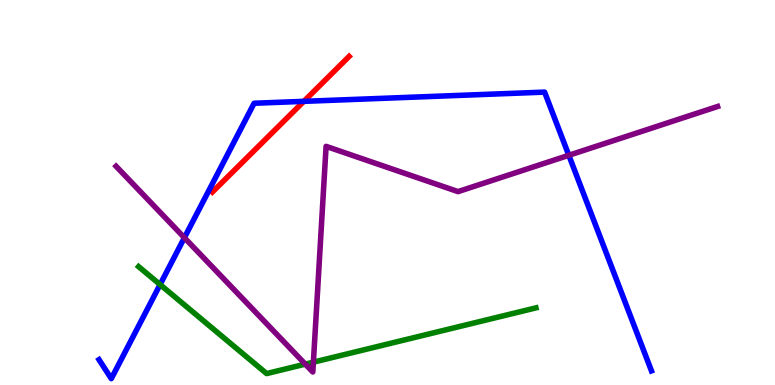[{'lines': ['blue', 'red'], 'intersections': [{'x': 3.92, 'y': 7.37}]}, {'lines': ['green', 'red'], 'intersections': []}, {'lines': ['purple', 'red'], 'intersections': []}, {'lines': ['blue', 'green'], 'intersections': [{'x': 2.07, 'y': 2.61}]}, {'lines': ['blue', 'purple'], 'intersections': [{'x': 2.38, 'y': 3.83}, {'x': 7.34, 'y': 5.97}]}, {'lines': ['green', 'purple'], 'intersections': [{'x': 3.94, 'y': 0.542}, {'x': 4.04, 'y': 0.593}]}]